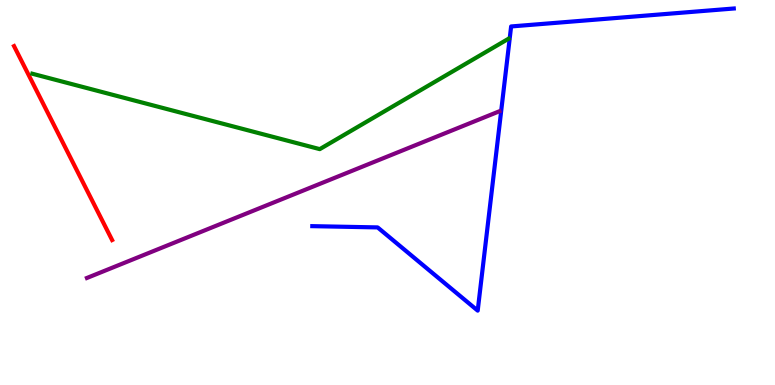[{'lines': ['blue', 'red'], 'intersections': []}, {'lines': ['green', 'red'], 'intersections': []}, {'lines': ['purple', 'red'], 'intersections': []}, {'lines': ['blue', 'green'], 'intersections': []}, {'lines': ['blue', 'purple'], 'intersections': []}, {'lines': ['green', 'purple'], 'intersections': []}]